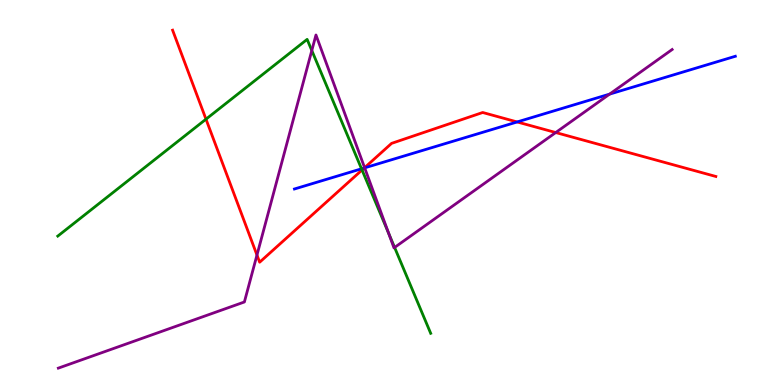[{'lines': ['blue', 'red'], 'intersections': [{'x': 4.7, 'y': 5.64}, {'x': 6.67, 'y': 6.83}]}, {'lines': ['green', 'red'], 'intersections': [{'x': 2.66, 'y': 6.9}, {'x': 4.67, 'y': 5.58}]}, {'lines': ['purple', 'red'], 'intersections': [{'x': 3.32, 'y': 3.38}, {'x': 4.7, 'y': 5.64}, {'x': 7.17, 'y': 6.56}]}, {'lines': ['blue', 'green'], 'intersections': [{'x': 4.66, 'y': 5.62}]}, {'lines': ['blue', 'purple'], 'intersections': [{'x': 4.71, 'y': 5.64}, {'x': 7.87, 'y': 7.56}]}, {'lines': ['green', 'purple'], 'intersections': [{'x': 4.02, 'y': 8.69}, {'x': 5.01, 'y': 3.94}, {'x': 5.09, 'y': 3.57}]}]